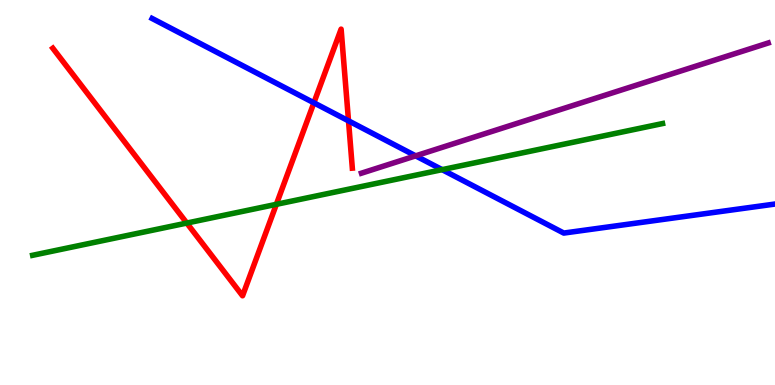[{'lines': ['blue', 'red'], 'intersections': [{'x': 4.05, 'y': 7.33}, {'x': 4.5, 'y': 6.86}]}, {'lines': ['green', 'red'], 'intersections': [{'x': 2.41, 'y': 4.21}, {'x': 3.57, 'y': 4.69}]}, {'lines': ['purple', 'red'], 'intersections': []}, {'lines': ['blue', 'green'], 'intersections': [{'x': 5.7, 'y': 5.59}]}, {'lines': ['blue', 'purple'], 'intersections': [{'x': 5.36, 'y': 5.95}]}, {'lines': ['green', 'purple'], 'intersections': []}]